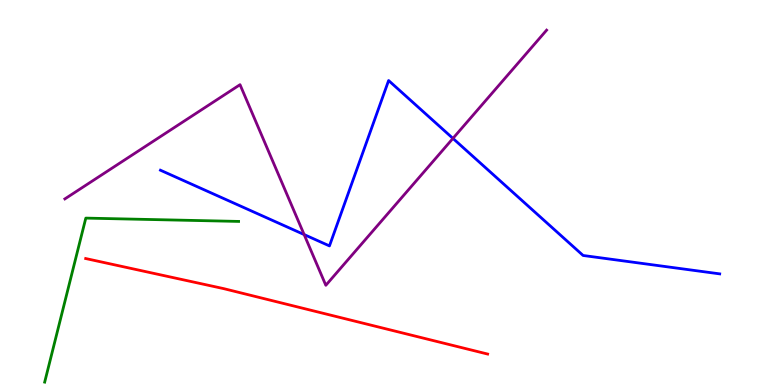[{'lines': ['blue', 'red'], 'intersections': []}, {'lines': ['green', 'red'], 'intersections': []}, {'lines': ['purple', 'red'], 'intersections': []}, {'lines': ['blue', 'green'], 'intersections': []}, {'lines': ['blue', 'purple'], 'intersections': [{'x': 3.92, 'y': 3.91}, {'x': 5.84, 'y': 6.41}]}, {'lines': ['green', 'purple'], 'intersections': []}]